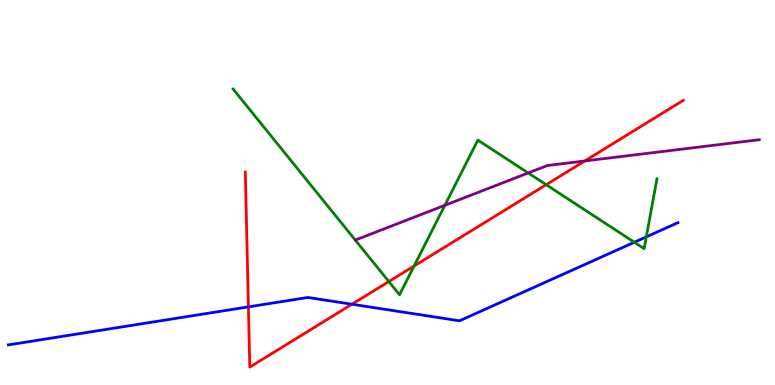[{'lines': ['blue', 'red'], 'intersections': [{'x': 3.21, 'y': 2.03}, {'x': 4.54, 'y': 2.1}]}, {'lines': ['green', 'red'], 'intersections': [{'x': 5.02, 'y': 2.69}, {'x': 5.34, 'y': 3.09}, {'x': 7.05, 'y': 5.2}]}, {'lines': ['purple', 'red'], 'intersections': [{'x': 7.55, 'y': 5.82}]}, {'lines': ['blue', 'green'], 'intersections': [{'x': 8.19, 'y': 3.71}, {'x': 8.34, 'y': 3.85}]}, {'lines': ['blue', 'purple'], 'intersections': []}, {'lines': ['green', 'purple'], 'intersections': [{'x': 5.74, 'y': 4.67}, {'x': 6.82, 'y': 5.51}]}]